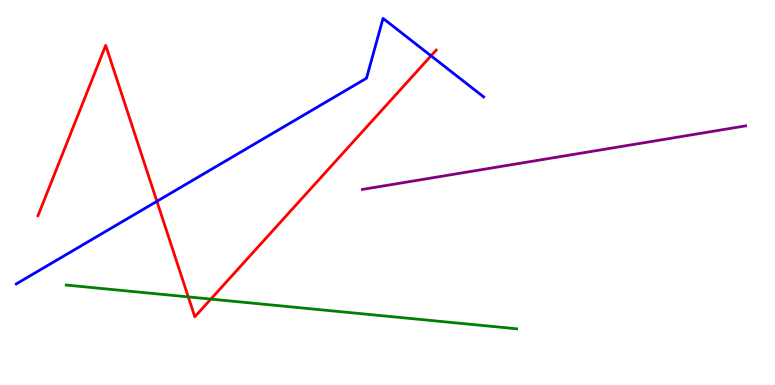[{'lines': ['blue', 'red'], 'intersections': [{'x': 2.02, 'y': 4.77}, {'x': 5.56, 'y': 8.55}]}, {'lines': ['green', 'red'], 'intersections': [{'x': 2.43, 'y': 2.29}, {'x': 2.72, 'y': 2.23}]}, {'lines': ['purple', 'red'], 'intersections': []}, {'lines': ['blue', 'green'], 'intersections': []}, {'lines': ['blue', 'purple'], 'intersections': []}, {'lines': ['green', 'purple'], 'intersections': []}]